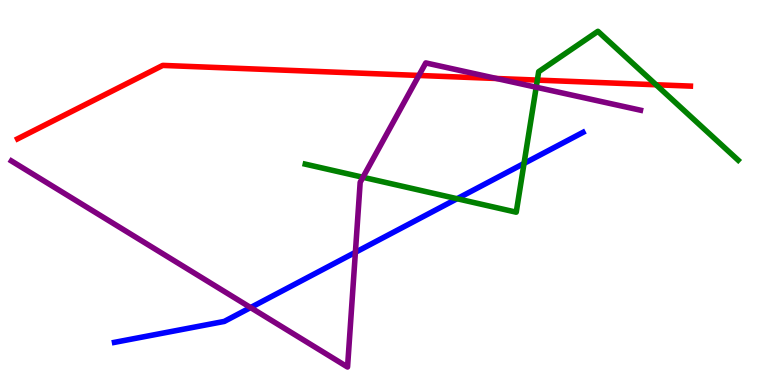[{'lines': ['blue', 'red'], 'intersections': []}, {'lines': ['green', 'red'], 'intersections': [{'x': 6.93, 'y': 7.92}, {'x': 8.47, 'y': 7.8}]}, {'lines': ['purple', 'red'], 'intersections': [{'x': 5.41, 'y': 8.04}, {'x': 6.41, 'y': 7.96}]}, {'lines': ['blue', 'green'], 'intersections': [{'x': 5.9, 'y': 4.84}, {'x': 6.76, 'y': 5.75}]}, {'lines': ['blue', 'purple'], 'intersections': [{'x': 3.23, 'y': 2.01}, {'x': 4.59, 'y': 3.45}]}, {'lines': ['green', 'purple'], 'intersections': [{'x': 4.68, 'y': 5.4}, {'x': 6.92, 'y': 7.73}]}]